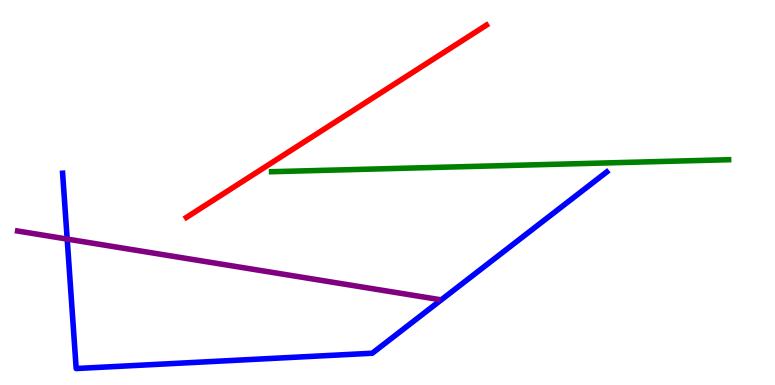[{'lines': ['blue', 'red'], 'intersections': []}, {'lines': ['green', 'red'], 'intersections': []}, {'lines': ['purple', 'red'], 'intersections': []}, {'lines': ['blue', 'green'], 'intersections': []}, {'lines': ['blue', 'purple'], 'intersections': [{'x': 0.867, 'y': 3.79}]}, {'lines': ['green', 'purple'], 'intersections': []}]